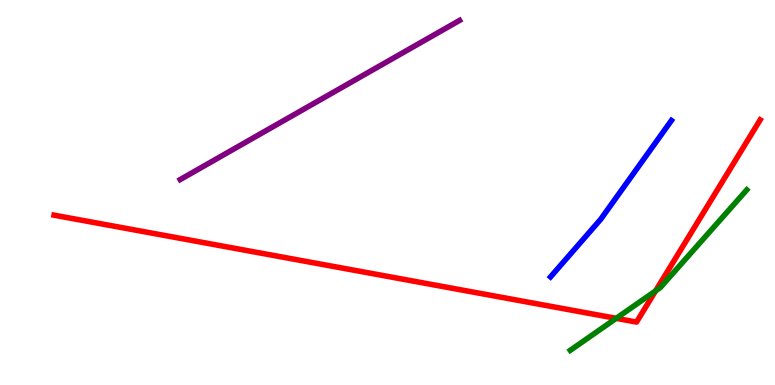[{'lines': ['blue', 'red'], 'intersections': []}, {'lines': ['green', 'red'], 'intersections': [{'x': 7.95, 'y': 1.73}, {'x': 8.46, 'y': 2.44}]}, {'lines': ['purple', 'red'], 'intersections': []}, {'lines': ['blue', 'green'], 'intersections': []}, {'lines': ['blue', 'purple'], 'intersections': []}, {'lines': ['green', 'purple'], 'intersections': []}]